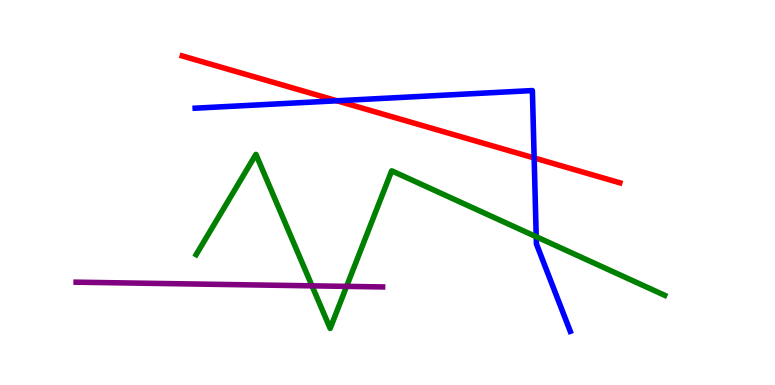[{'lines': ['blue', 'red'], 'intersections': [{'x': 4.35, 'y': 7.38}, {'x': 6.89, 'y': 5.9}]}, {'lines': ['green', 'red'], 'intersections': []}, {'lines': ['purple', 'red'], 'intersections': []}, {'lines': ['blue', 'green'], 'intersections': [{'x': 6.92, 'y': 3.85}]}, {'lines': ['blue', 'purple'], 'intersections': []}, {'lines': ['green', 'purple'], 'intersections': [{'x': 4.03, 'y': 2.58}, {'x': 4.47, 'y': 2.56}]}]